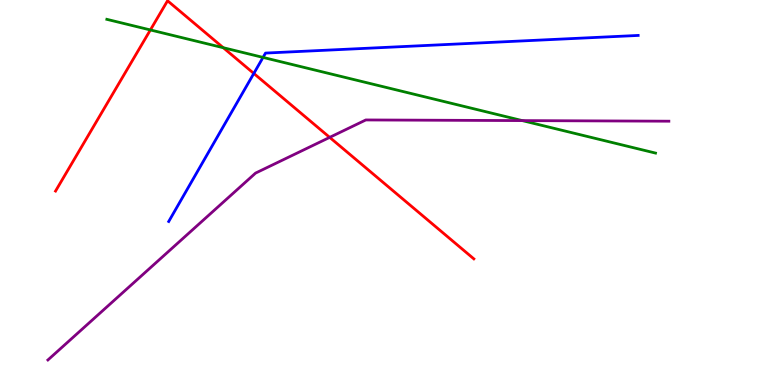[{'lines': ['blue', 'red'], 'intersections': [{'x': 3.28, 'y': 8.09}]}, {'lines': ['green', 'red'], 'intersections': [{'x': 1.94, 'y': 9.22}, {'x': 2.88, 'y': 8.76}]}, {'lines': ['purple', 'red'], 'intersections': [{'x': 4.25, 'y': 6.43}]}, {'lines': ['blue', 'green'], 'intersections': [{'x': 3.39, 'y': 8.51}]}, {'lines': ['blue', 'purple'], 'intersections': []}, {'lines': ['green', 'purple'], 'intersections': [{'x': 6.74, 'y': 6.87}]}]